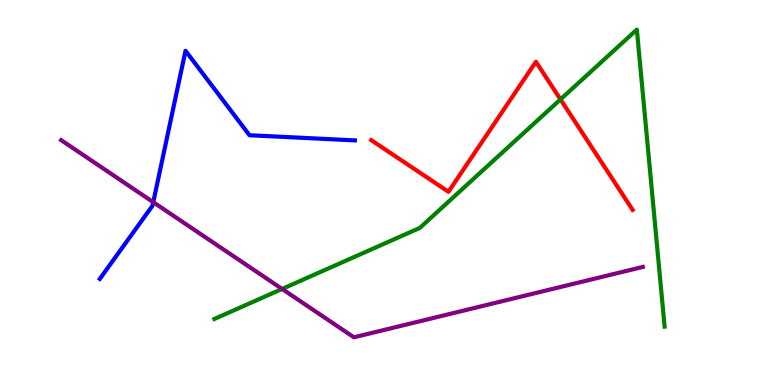[{'lines': ['blue', 'red'], 'intersections': []}, {'lines': ['green', 'red'], 'intersections': [{'x': 7.23, 'y': 7.42}]}, {'lines': ['purple', 'red'], 'intersections': []}, {'lines': ['blue', 'green'], 'intersections': []}, {'lines': ['blue', 'purple'], 'intersections': [{'x': 1.98, 'y': 4.75}]}, {'lines': ['green', 'purple'], 'intersections': [{'x': 3.64, 'y': 2.49}]}]